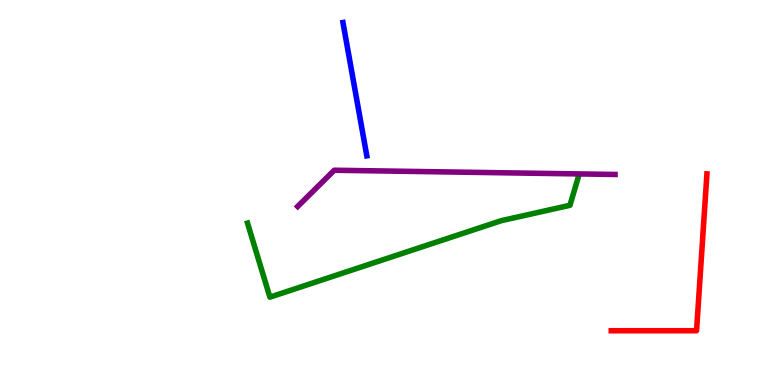[{'lines': ['blue', 'red'], 'intersections': []}, {'lines': ['green', 'red'], 'intersections': []}, {'lines': ['purple', 'red'], 'intersections': []}, {'lines': ['blue', 'green'], 'intersections': []}, {'lines': ['blue', 'purple'], 'intersections': []}, {'lines': ['green', 'purple'], 'intersections': []}]